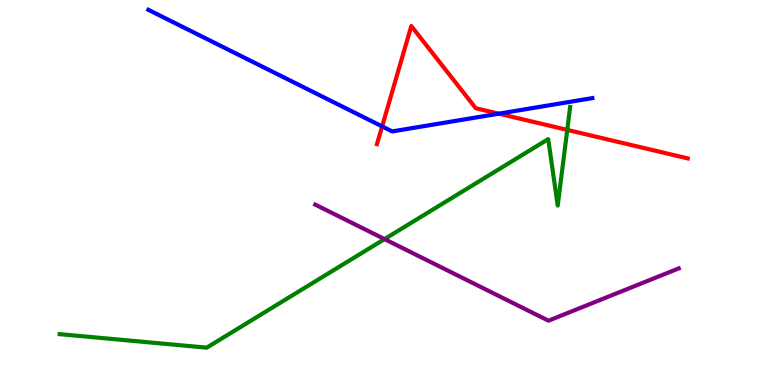[{'lines': ['blue', 'red'], 'intersections': [{'x': 4.93, 'y': 6.72}, {'x': 6.44, 'y': 7.05}]}, {'lines': ['green', 'red'], 'intersections': [{'x': 7.32, 'y': 6.63}]}, {'lines': ['purple', 'red'], 'intersections': []}, {'lines': ['blue', 'green'], 'intersections': []}, {'lines': ['blue', 'purple'], 'intersections': []}, {'lines': ['green', 'purple'], 'intersections': [{'x': 4.96, 'y': 3.79}]}]